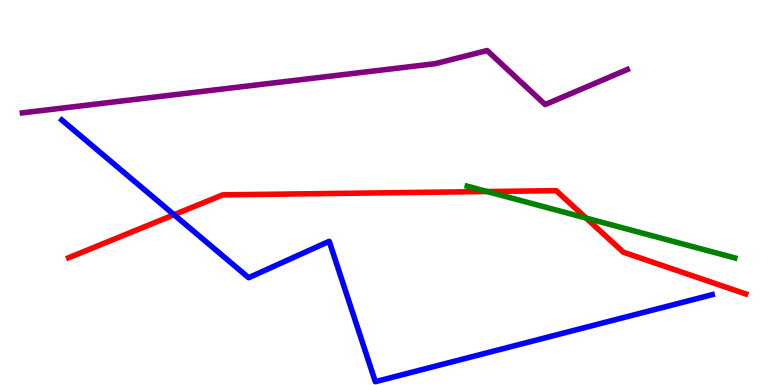[{'lines': ['blue', 'red'], 'intersections': [{'x': 2.25, 'y': 4.42}]}, {'lines': ['green', 'red'], 'intersections': [{'x': 6.29, 'y': 5.03}, {'x': 7.56, 'y': 4.34}]}, {'lines': ['purple', 'red'], 'intersections': []}, {'lines': ['blue', 'green'], 'intersections': []}, {'lines': ['blue', 'purple'], 'intersections': []}, {'lines': ['green', 'purple'], 'intersections': []}]